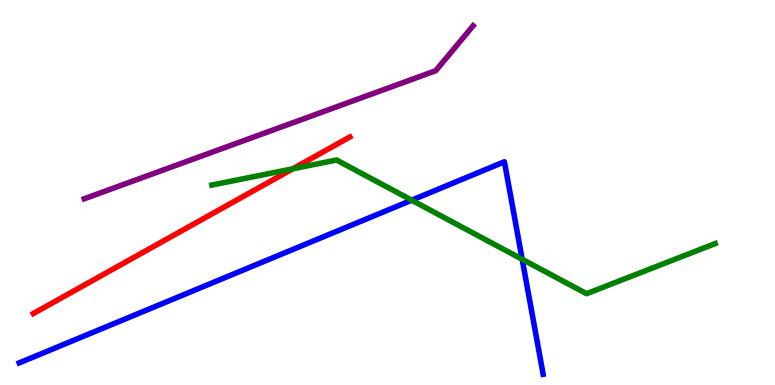[{'lines': ['blue', 'red'], 'intersections': []}, {'lines': ['green', 'red'], 'intersections': [{'x': 3.78, 'y': 5.62}]}, {'lines': ['purple', 'red'], 'intersections': []}, {'lines': ['blue', 'green'], 'intersections': [{'x': 5.31, 'y': 4.8}, {'x': 6.74, 'y': 3.27}]}, {'lines': ['blue', 'purple'], 'intersections': []}, {'lines': ['green', 'purple'], 'intersections': []}]